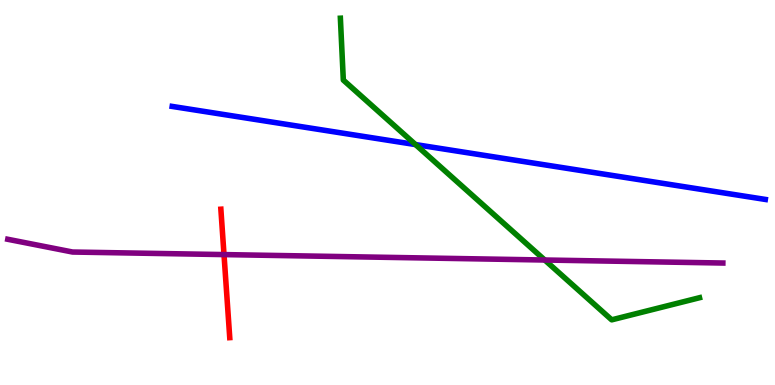[{'lines': ['blue', 'red'], 'intersections': []}, {'lines': ['green', 'red'], 'intersections': []}, {'lines': ['purple', 'red'], 'intersections': [{'x': 2.89, 'y': 3.39}]}, {'lines': ['blue', 'green'], 'intersections': [{'x': 5.36, 'y': 6.24}]}, {'lines': ['blue', 'purple'], 'intersections': []}, {'lines': ['green', 'purple'], 'intersections': [{'x': 7.03, 'y': 3.25}]}]